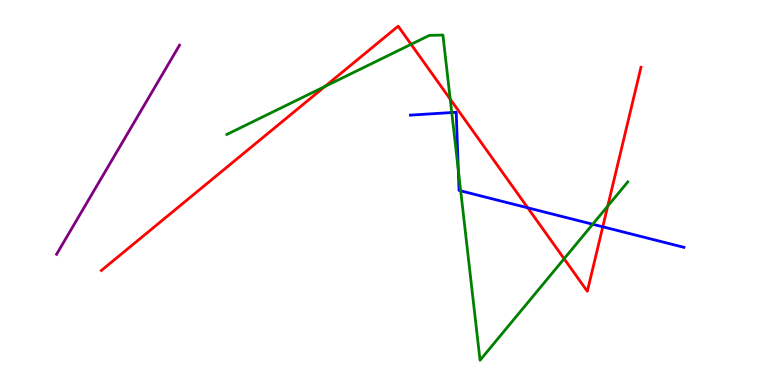[{'lines': ['blue', 'red'], 'intersections': [{'x': 6.81, 'y': 4.6}, {'x': 7.78, 'y': 4.11}]}, {'lines': ['green', 'red'], 'intersections': [{'x': 4.19, 'y': 7.75}, {'x': 5.3, 'y': 8.85}, {'x': 5.81, 'y': 7.42}, {'x': 7.28, 'y': 3.28}, {'x': 7.84, 'y': 4.65}]}, {'lines': ['purple', 'red'], 'intersections': []}, {'lines': ['blue', 'green'], 'intersections': [{'x': 5.83, 'y': 7.08}, {'x': 5.91, 'y': 5.59}, {'x': 5.94, 'y': 5.04}, {'x': 7.65, 'y': 4.18}]}, {'lines': ['blue', 'purple'], 'intersections': []}, {'lines': ['green', 'purple'], 'intersections': []}]